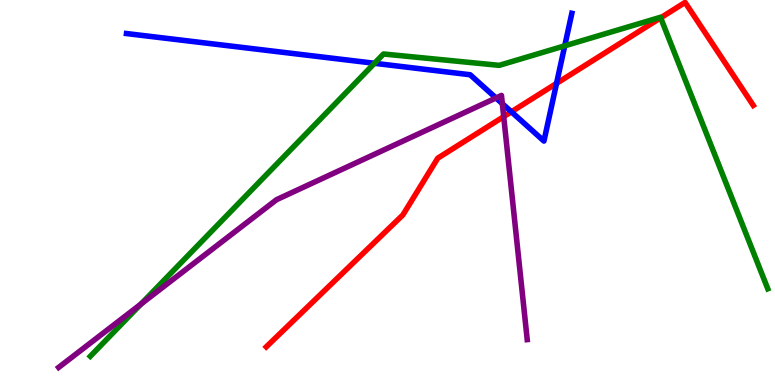[{'lines': ['blue', 'red'], 'intersections': [{'x': 6.6, 'y': 7.1}, {'x': 7.18, 'y': 7.83}]}, {'lines': ['green', 'red'], 'intersections': [{'x': 8.52, 'y': 9.54}]}, {'lines': ['purple', 'red'], 'intersections': [{'x': 6.5, 'y': 6.97}]}, {'lines': ['blue', 'green'], 'intersections': [{'x': 4.83, 'y': 8.36}, {'x': 7.29, 'y': 8.81}]}, {'lines': ['blue', 'purple'], 'intersections': [{'x': 6.4, 'y': 7.46}, {'x': 6.48, 'y': 7.31}]}, {'lines': ['green', 'purple'], 'intersections': [{'x': 1.82, 'y': 2.1}]}]